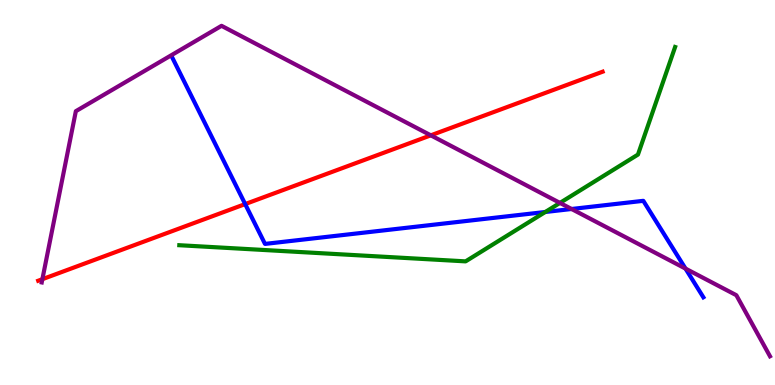[{'lines': ['blue', 'red'], 'intersections': [{'x': 3.16, 'y': 4.7}]}, {'lines': ['green', 'red'], 'intersections': []}, {'lines': ['purple', 'red'], 'intersections': [{'x': 0.547, 'y': 2.75}, {'x': 5.56, 'y': 6.48}]}, {'lines': ['blue', 'green'], 'intersections': [{'x': 7.04, 'y': 4.49}]}, {'lines': ['blue', 'purple'], 'intersections': [{'x': 7.38, 'y': 4.57}, {'x': 8.85, 'y': 3.02}]}, {'lines': ['green', 'purple'], 'intersections': [{'x': 7.23, 'y': 4.73}]}]